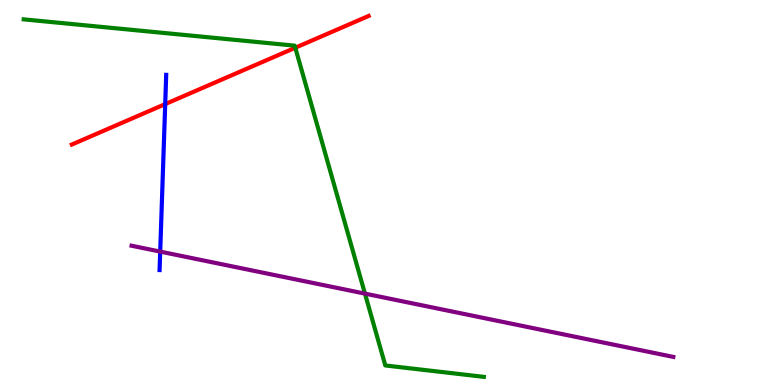[{'lines': ['blue', 'red'], 'intersections': [{'x': 2.13, 'y': 7.3}]}, {'lines': ['green', 'red'], 'intersections': [{'x': 3.81, 'y': 8.76}]}, {'lines': ['purple', 'red'], 'intersections': []}, {'lines': ['blue', 'green'], 'intersections': []}, {'lines': ['blue', 'purple'], 'intersections': [{'x': 2.07, 'y': 3.46}]}, {'lines': ['green', 'purple'], 'intersections': [{'x': 4.71, 'y': 2.37}]}]